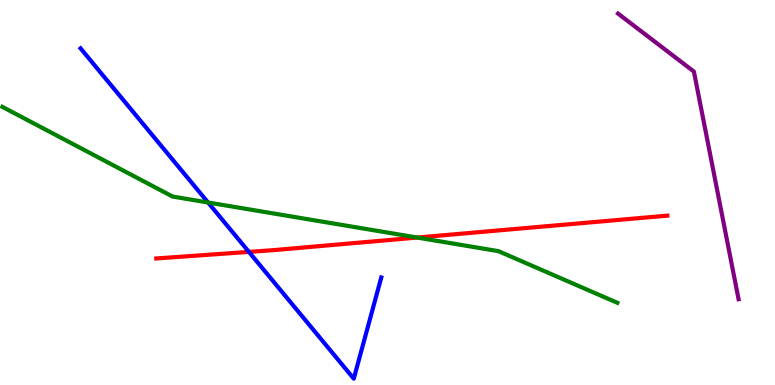[{'lines': ['blue', 'red'], 'intersections': [{'x': 3.21, 'y': 3.46}]}, {'lines': ['green', 'red'], 'intersections': [{'x': 5.38, 'y': 3.83}]}, {'lines': ['purple', 'red'], 'intersections': []}, {'lines': ['blue', 'green'], 'intersections': [{'x': 2.68, 'y': 4.74}]}, {'lines': ['blue', 'purple'], 'intersections': []}, {'lines': ['green', 'purple'], 'intersections': []}]